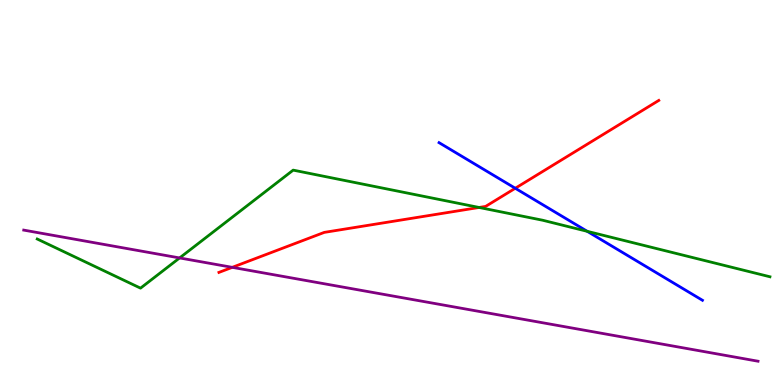[{'lines': ['blue', 'red'], 'intersections': [{'x': 6.65, 'y': 5.11}]}, {'lines': ['green', 'red'], 'intersections': [{'x': 6.18, 'y': 4.61}]}, {'lines': ['purple', 'red'], 'intersections': [{'x': 3.0, 'y': 3.06}]}, {'lines': ['blue', 'green'], 'intersections': [{'x': 7.58, 'y': 3.99}]}, {'lines': ['blue', 'purple'], 'intersections': []}, {'lines': ['green', 'purple'], 'intersections': [{'x': 2.32, 'y': 3.3}]}]